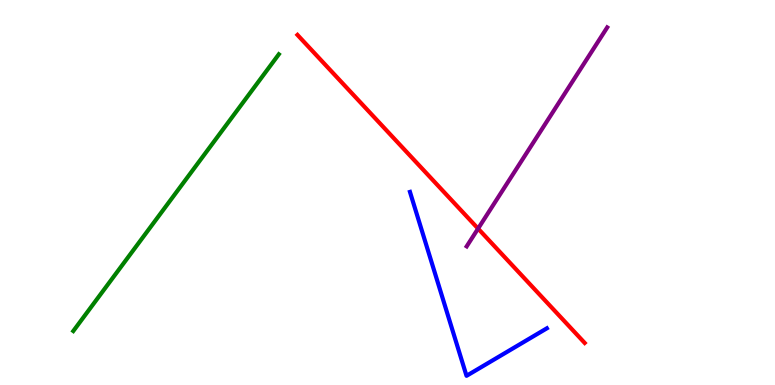[{'lines': ['blue', 'red'], 'intersections': []}, {'lines': ['green', 'red'], 'intersections': []}, {'lines': ['purple', 'red'], 'intersections': [{'x': 6.17, 'y': 4.06}]}, {'lines': ['blue', 'green'], 'intersections': []}, {'lines': ['blue', 'purple'], 'intersections': []}, {'lines': ['green', 'purple'], 'intersections': []}]